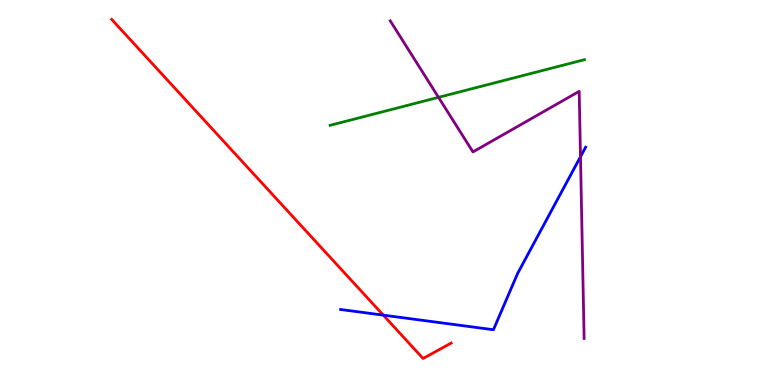[{'lines': ['blue', 'red'], 'intersections': [{'x': 4.95, 'y': 1.81}]}, {'lines': ['green', 'red'], 'intersections': []}, {'lines': ['purple', 'red'], 'intersections': []}, {'lines': ['blue', 'green'], 'intersections': []}, {'lines': ['blue', 'purple'], 'intersections': [{'x': 7.49, 'y': 5.93}]}, {'lines': ['green', 'purple'], 'intersections': [{'x': 5.66, 'y': 7.47}]}]